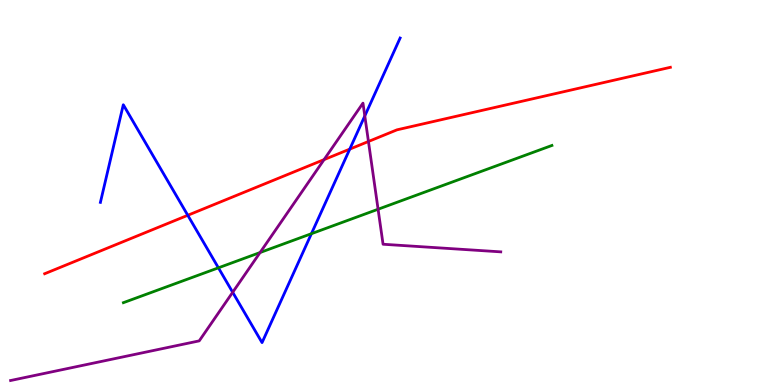[{'lines': ['blue', 'red'], 'intersections': [{'x': 2.42, 'y': 4.41}, {'x': 4.51, 'y': 6.13}]}, {'lines': ['green', 'red'], 'intersections': []}, {'lines': ['purple', 'red'], 'intersections': [{'x': 4.18, 'y': 5.85}, {'x': 4.75, 'y': 6.32}]}, {'lines': ['blue', 'green'], 'intersections': [{'x': 2.82, 'y': 3.04}, {'x': 4.02, 'y': 3.93}]}, {'lines': ['blue', 'purple'], 'intersections': [{'x': 3.0, 'y': 2.41}, {'x': 4.71, 'y': 6.99}]}, {'lines': ['green', 'purple'], 'intersections': [{'x': 3.36, 'y': 3.44}, {'x': 4.88, 'y': 4.57}]}]